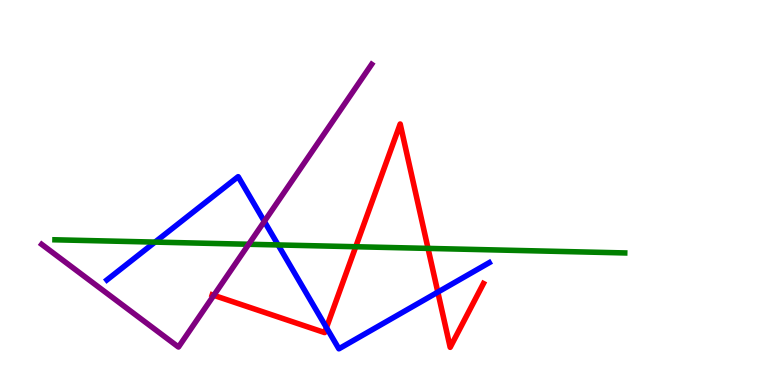[{'lines': ['blue', 'red'], 'intersections': [{'x': 4.21, 'y': 1.49}, {'x': 5.65, 'y': 2.41}]}, {'lines': ['green', 'red'], 'intersections': [{'x': 4.59, 'y': 3.59}, {'x': 5.52, 'y': 3.55}]}, {'lines': ['purple', 'red'], 'intersections': [{'x': 2.76, 'y': 2.33}]}, {'lines': ['blue', 'green'], 'intersections': [{'x': 2.0, 'y': 3.71}, {'x': 3.59, 'y': 3.64}]}, {'lines': ['blue', 'purple'], 'intersections': [{'x': 3.41, 'y': 4.25}]}, {'lines': ['green', 'purple'], 'intersections': [{'x': 3.21, 'y': 3.66}]}]